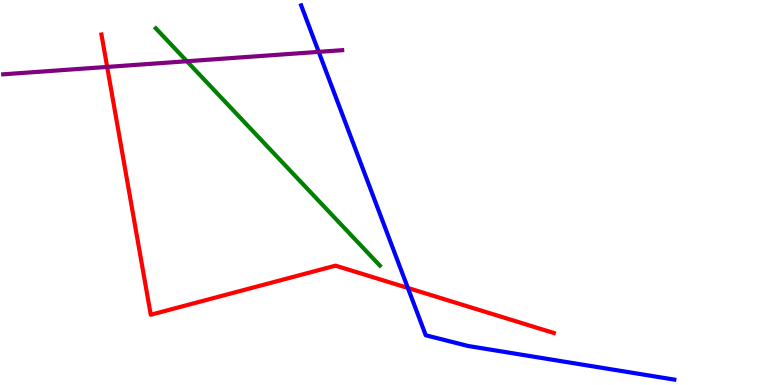[{'lines': ['blue', 'red'], 'intersections': [{'x': 5.26, 'y': 2.52}]}, {'lines': ['green', 'red'], 'intersections': []}, {'lines': ['purple', 'red'], 'intersections': [{'x': 1.38, 'y': 8.26}]}, {'lines': ['blue', 'green'], 'intersections': []}, {'lines': ['blue', 'purple'], 'intersections': [{'x': 4.11, 'y': 8.65}]}, {'lines': ['green', 'purple'], 'intersections': [{'x': 2.41, 'y': 8.41}]}]